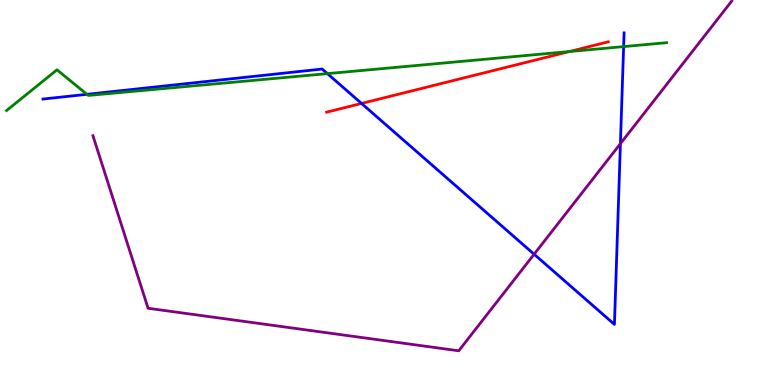[{'lines': ['blue', 'red'], 'intersections': [{'x': 4.66, 'y': 7.31}]}, {'lines': ['green', 'red'], 'intersections': [{'x': 7.35, 'y': 8.66}]}, {'lines': ['purple', 'red'], 'intersections': []}, {'lines': ['blue', 'green'], 'intersections': [{'x': 1.12, 'y': 7.55}, {'x': 4.22, 'y': 8.09}, {'x': 8.05, 'y': 8.79}]}, {'lines': ['blue', 'purple'], 'intersections': [{'x': 6.89, 'y': 3.4}, {'x': 8.01, 'y': 6.27}]}, {'lines': ['green', 'purple'], 'intersections': []}]